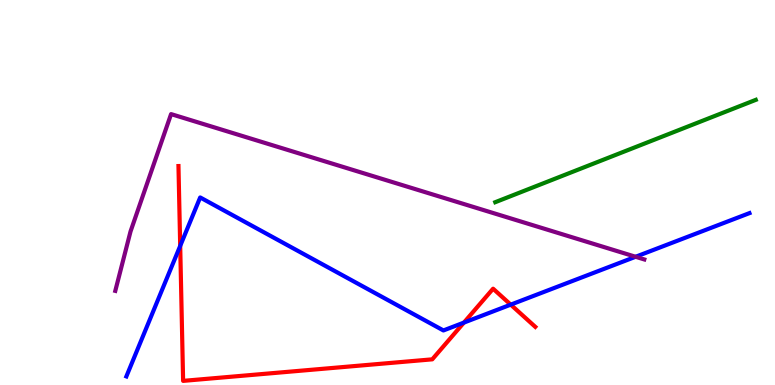[{'lines': ['blue', 'red'], 'intersections': [{'x': 2.33, 'y': 3.61}, {'x': 5.99, 'y': 1.62}, {'x': 6.59, 'y': 2.09}]}, {'lines': ['green', 'red'], 'intersections': []}, {'lines': ['purple', 'red'], 'intersections': []}, {'lines': ['blue', 'green'], 'intersections': []}, {'lines': ['blue', 'purple'], 'intersections': [{'x': 8.2, 'y': 3.33}]}, {'lines': ['green', 'purple'], 'intersections': []}]